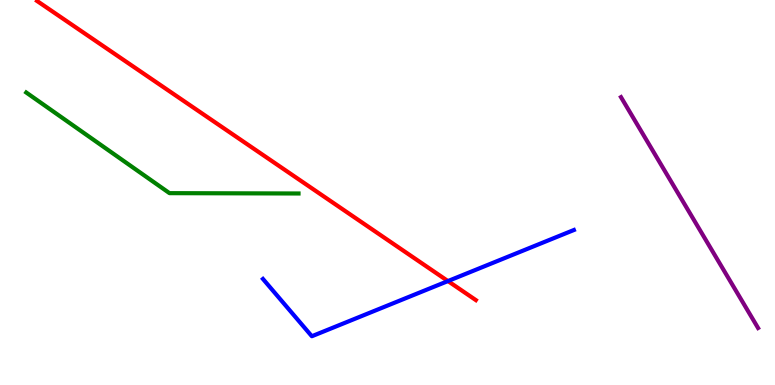[{'lines': ['blue', 'red'], 'intersections': [{'x': 5.78, 'y': 2.7}]}, {'lines': ['green', 'red'], 'intersections': []}, {'lines': ['purple', 'red'], 'intersections': []}, {'lines': ['blue', 'green'], 'intersections': []}, {'lines': ['blue', 'purple'], 'intersections': []}, {'lines': ['green', 'purple'], 'intersections': []}]